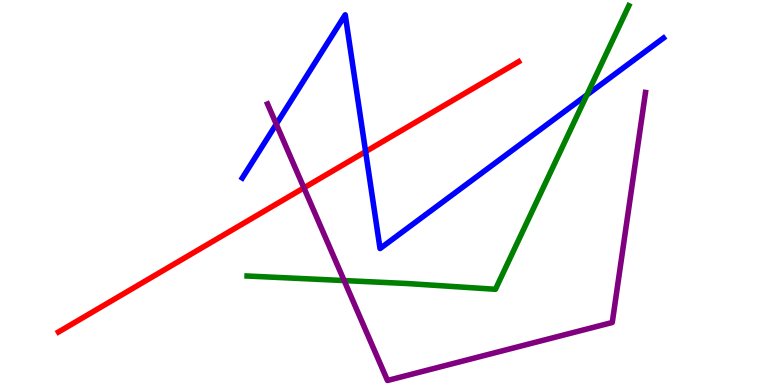[{'lines': ['blue', 'red'], 'intersections': [{'x': 4.72, 'y': 6.06}]}, {'lines': ['green', 'red'], 'intersections': []}, {'lines': ['purple', 'red'], 'intersections': [{'x': 3.92, 'y': 5.12}]}, {'lines': ['blue', 'green'], 'intersections': [{'x': 7.57, 'y': 7.53}]}, {'lines': ['blue', 'purple'], 'intersections': [{'x': 3.56, 'y': 6.78}]}, {'lines': ['green', 'purple'], 'intersections': [{'x': 4.44, 'y': 2.71}]}]